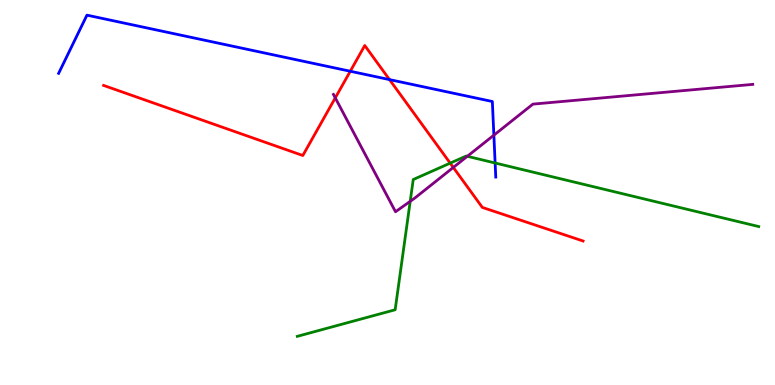[{'lines': ['blue', 'red'], 'intersections': [{'x': 4.52, 'y': 8.15}, {'x': 5.03, 'y': 7.93}]}, {'lines': ['green', 'red'], 'intersections': [{'x': 5.81, 'y': 5.76}]}, {'lines': ['purple', 'red'], 'intersections': [{'x': 4.33, 'y': 7.46}, {'x': 5.85, 'y': 5.65}]}, {'lines': ['blue', 'green'], 'intersections': [{'x': 6.39, 'y': 5.77}]}, {'lines': ['blue', 'purple'], 'intersections': [{'x': 6.37, 'y': 6.49}]}, {'lines': ['green', 'purple'], 'intersections': [{'x': 5.29, 'y': 4.77}, {'x': 6.03, 'y': 5.94}]}]